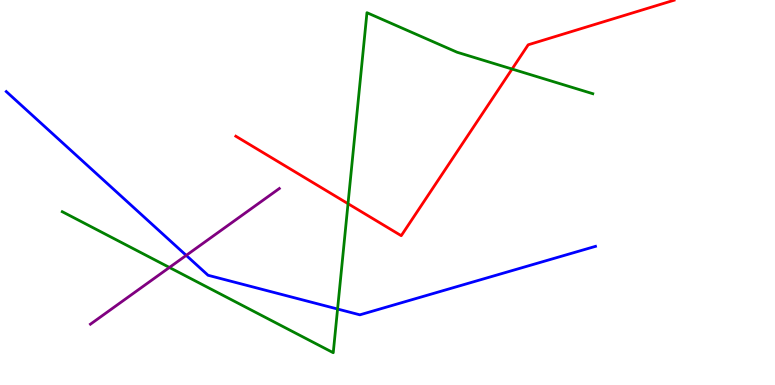[{'lines': ['blue', 'red'], 'intersections': []}, {'lines': ['green', 'red'], 'intersections': [{'x': 4.49, 'y': 4.71}, {'x': 6.61, 'y': 8.21}]}, {'lines': ['purple', 'red'], 'intersections': []}, {'lines': ['blue', 'green'], 'intersections': [{'x': 4.36, 'y': 1.97}]}, {'lines': ['blue', 'purple'], 'intersections': [{'x': 2.4, 'y': 3.37}]}, {'lines': ['green', 'purple'], 'intersections': [{'x': 2.19, 'y': 3.05}]}]